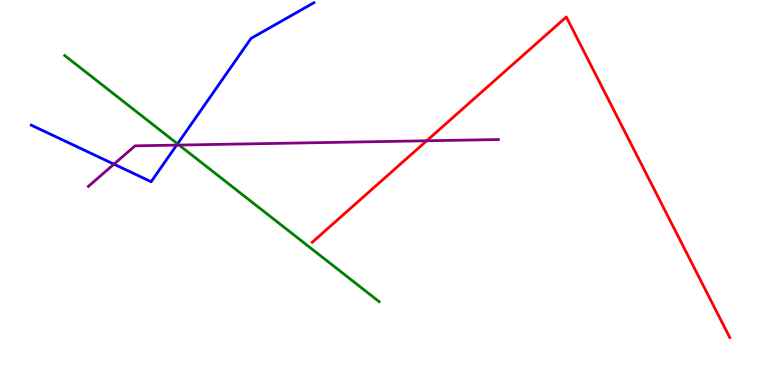[{'lines': ['blue', 'red'], 'intersections': []}, {'lines': ['green', 'red'], 'intersections': []}, {'lines': ['purple', 'red'], 'intersections': [{'x': 5.51, 'y': 6.34}]}, {'lines': ['blue', 'green'], 'intersections': [{'x': 2.29, 'y': 6.26}]}, {'lines': ['blue', 'purple'], 'intersections': [{'x': 1.47, 'y': 5.74}, {'x': 2.28, 'y': 6.23}]}, {'lines': ['green', 'purple'], 'intersections': [{'x': 2.31, 'y': 6.23}]}]